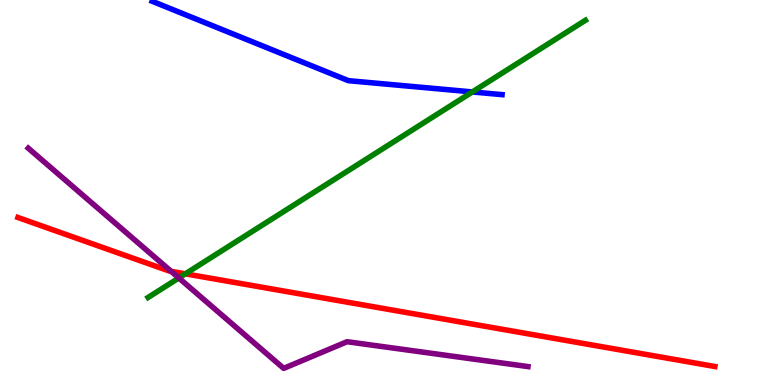[{'lines': ['blue', 'red'], 'intersections': []}, {'lines': ['green', 'red'], 'intersections': [{'x': 2.39, 'y': 2.89}]}, {'lines': ['purple', 'red'], 'intersections': [{'x': 2.21, 'y': 2.95}]}, {'lines': ['blue', 'green'], 'intersections': [{'x': 6.1, 'y': 7.61}]}, {'lines': ['blue', 'purple'], 'intersections': []}, {'lines': ['green', 'purple'], 'intersections': [{'x': 2.31, 'y': 2.78}]}]